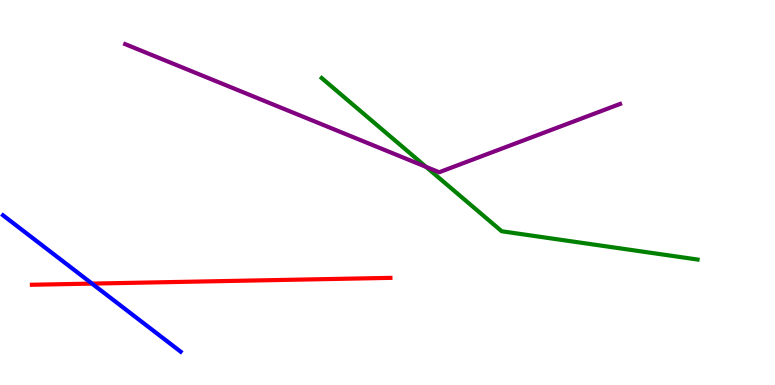[{'lines': ['blue', 'red'], 'intersections': [{'x': 1.19, 'y': 2.63}]}, {'lines': ['green', 'red'], 'intersections': []}, {'lines': ['purple', 'red'], 'intersections': []}, {'lines': ['blue', 'green'], 'intersections': []}, {'lines': ['blue', 'purple'], 'intersections': []}, {'lines': ['green', 'purple'], 'intersections': [{'x': 5.5, 'y': 5.67}]}]